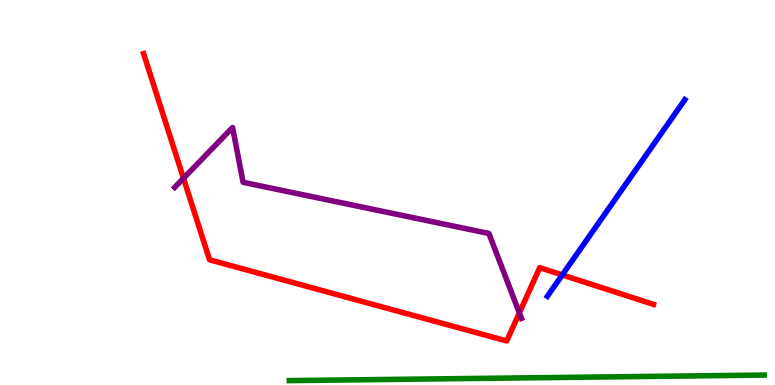[{'lines': ['blue', 'red'], 'intersections': [{'x': 7.26, 'y': 2.86}]}, {'lines': ['green', 'red'], 'intersections': []}, {'lines': ['purple', 'red'], 'intersections': [{'x': 2.37, 'y': 5.37}, {'x': 6.7, 'y': 1.87}]}, {'lines': ['blue', 'green'], 'intersections': []}, {'lines': ['blue', 'purple'], 'intersections': []}, {'lines': ['green', 'purple'], 'intersections': []}]